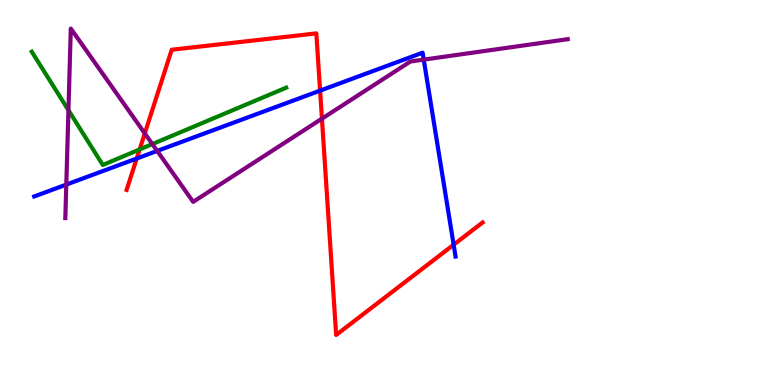[{'lines': ['blue', 'red'], 'intersections': [{'x': 1.76, 'y': 5.88}, {'x': 4.13, 'y': 7.65}, {'x': 5.85, 'y': 3.64}]}, {'lines': ['green', 'red'], 'intersections': [{'x': 1.8, 'y': 6.12}]}, {'lines': ['purple', 'red'], 'intersections': [{'x': 1.87, 'y': 6.54}, {'x': 4.15, 'y': 6.92}]}, {'lines': ['blue', 'green'], 'intersections': []}, {'lines': ['blue', 'purple'], 'intersections': [{'x': 0.855, 'y': 5.21}, {'x': 2.03, 'y': 6.08}, {'x': 5.47, 'y': 8.45}]}, {'lines': ['green', 'purple'], 'intersections': [{'x': 0.883, 'y': 7.14}, {'x': 1.97, 'y': 6.26}]}]